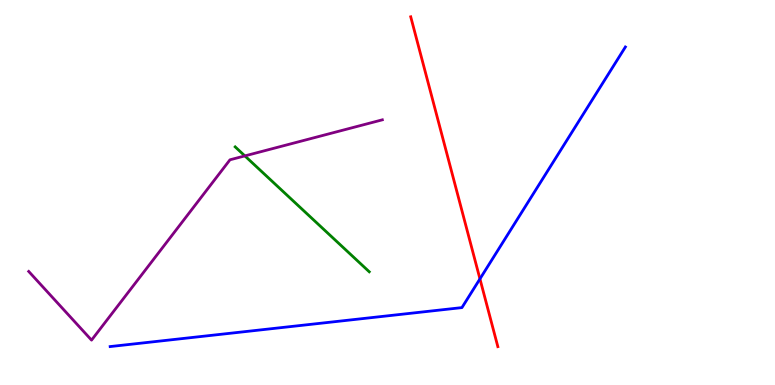[{'lines': ['blue', 'red'], 'intersections': [{'x': 6.19, 'y': 2.76}]}, {'lines': ['green', 'red'], 'intersections': []}, {'lines': ['purple', 'red'], 'intersections': []}, {'lines': ['blue', 'green'], 'intersections': []}, {'lines': ['blue', 'purple'], 'intersections': []}, {'lines': ['green', 'purple'], 'intersections': [{'x': 3.16, 'y': 5.95}]}]